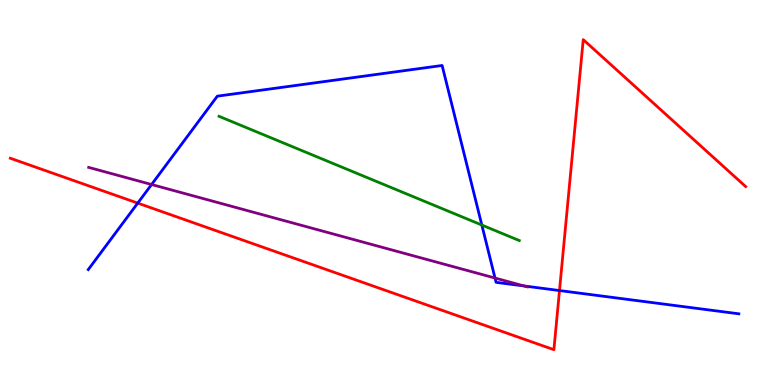[{'lines': ['blue', 'red'], 'intersections': [{'x': 1.78, 'y': 4.72}, {'x': 7.22, 'y': 2.45}]}, {'lines': ['green', 'red'], 'intersections': []}, {'lines': ['purple', 'red'], 'intersections': []}, {'lines': ['blue', 'green'], 'intersections': [{'x': 6.22, 'y': 4.15}]}, {'lines': ['blue', 'purple'], 'intersections': [{'x': 1.96, 'y': 5.21}, {'x': 6.39, 'y': 2.78}, {'x': 6.76, 'y': 2.57}]}, {'lines': ['green', 'purple'], 'intersections': []}]